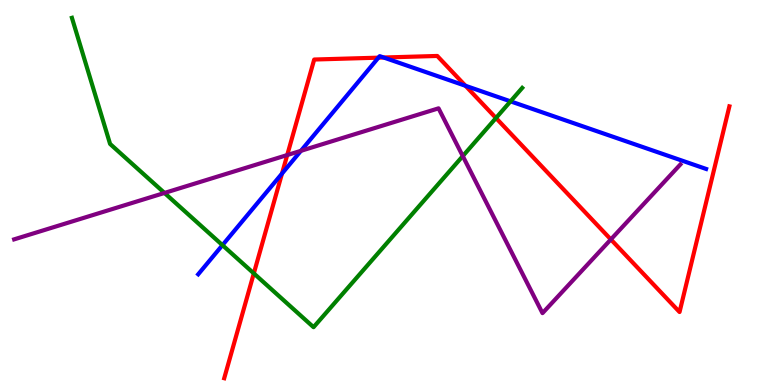[{'lines': ['blue', 'red'], 'intersections': [{'x': 3.64, 'y': 5.49}, {'x': 4.88, 'y': 8.5}, {'x': 4.95, 'y': 8.51}, {'x': 6.01, 'y': 7.77}]}, {'lines': ['green', 'red'], 'intersections': [{'x': 3.28, 'y': 2.9}, {'x': 6.4, 'y': 6.93}]}, {'lines': ['purple', 'red'], 'intersections': [{'x': 3.71, 'y': 5.97}, {'x': 7.88, 'y': 3.78}]}, {'lines': ['blue', 'green'], 'intersections': [{'x': 2.87, 'y': 3.63}, {'x': 6.59, 'y': 7.37}]}, {'lines': ['blue', 'purple'], 'intersections': [{'x': 3.88, 'y': 6.08}]}, {'lines': ['green', 'purple'], 'intersections': [{'x': 2.12, 'y': 4.99}, {'x': 5.97, 'y': 5.95}]}]